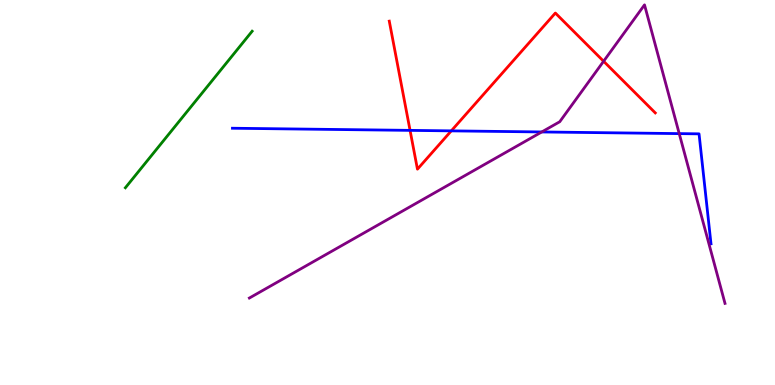[{'lines': ['blue', 'red'], 'intersections': [{'x': 5.29, 'y': 6.61}, {'x': 5.82, 'y': 6.6}]}, {'lines': ['green', 'red'], 'intersections': []}, {'lines': ['purple', 'red'], 'intersections': [{'x': 7.79, 'y': 8.41}]}, {'lines': ['blue', 'green'], 'intersections': []}, {'lines': ['blue', 'purple'], 'intersections': [{'x': 6.99, 'y': 6.57}, {'x': 8.76, 'y': 6.53}]}, {'lines': ['green', 'purple'], 'intersections': []}]